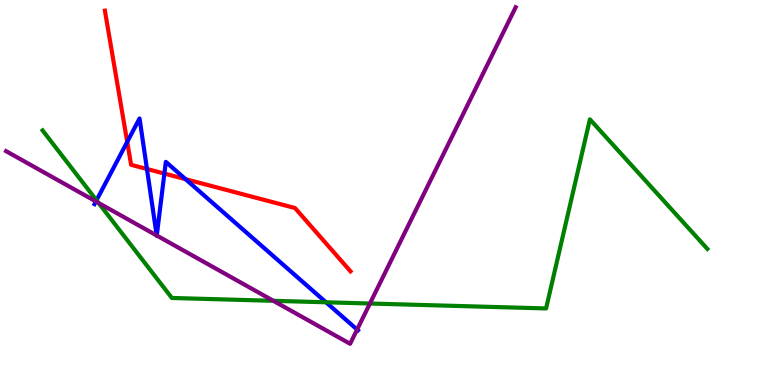[{'lines': ['blue', 'red'], 'intersections': [{'x': 1.64, 'y': 6.31}, {'x': 1.9, 'y': 5.61}, {'x': 2.12, 'y': 5.49}, {'x': 2.39, 'y': 5.35}]}, {'lines': ['green', 'red'], 'intersections': []}, {'lines': ['purple', 'red'], 'intersections': []}, {'lines': ['blue', 'green'], 'intersections': [{'x': 1.25, 'y': 4.8}, {'x': 4.21, 'y': 2.15}]}, {'lines': ['blue', 'purple'], 'intersections': [{'x': 1.24, 'y': 4.77}, {'x': 2.02, 'y': 3.88}, {'x': 2.02, 'y': 3.88}, {'x': 4.61, 'y': 1.44}]}, {'lines': ['green', 'purple'], 'intersections': [{'x': 1.27, 'y': 4.73}, {'x': 3.53, 'y': 2.19}, {'x': 4.77, 'y': 2.12}]}]